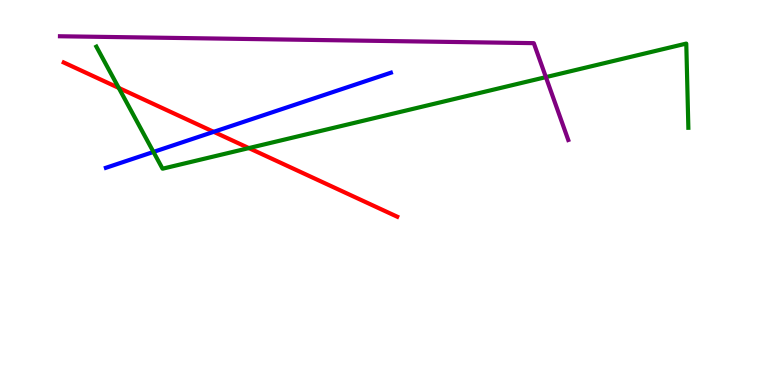[{'lines': ['blue', 'red'], 'intersections': [{'x': 2.76, 'y': 6.58}]}, {'lines': ['green', 'red'], 'intersections': [{'x': 1.53, 'y': 7.72}, {'x': 3.21, 'y': 6.15}]}, {'lines': ['purple', 'red'], 'intersections': []}, {'lines': ['blue', 'green'], 'intersections': [{'x': 1.98, 'y': 6.05}]}, {'lines': ['blue', 'purple'], 'intersections': []}, {'lines': ['green', 'purple'], 'intersections': [{'x': 7.04, 'y': 8.0}]}]